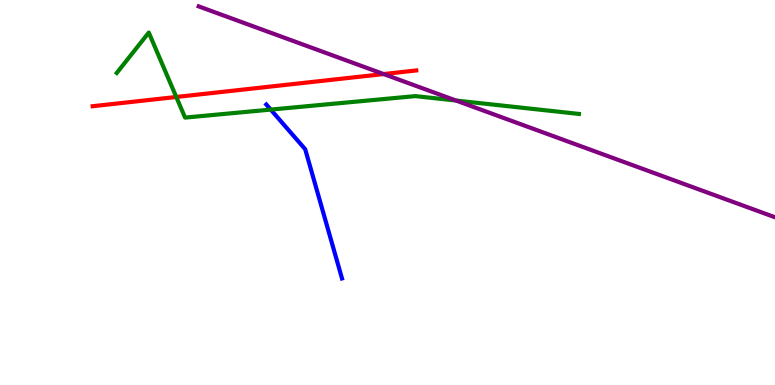[{'lines': ['blue', 'red'], 'intersections': []}, {'lines': ['green', 'red'], 'intersections': [{'x': 2.27, 'y': 7.48}]}, {'lines': ['purple', 'red'], 'intersections': [{'x': 4.95, 'y': 8.08}]}, {'lines': ['blue', 'green'], 'intersections': [{'x': 3.49, 'y': 7.15}]}, {'lines': ['blue', 'purple'], 'intersections': []}, {'lines': ['green', 'purple'], 'intersections': [{'x': 5.88, 'y': 7.39}]}]